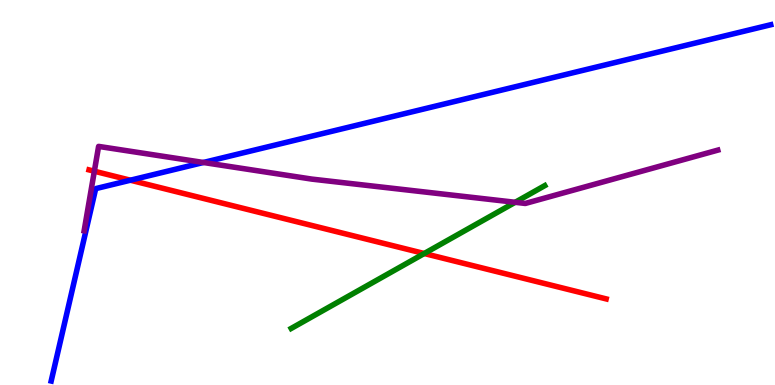[{'lines': ['blue', 'red'], 'intersections': [{'x': 1.68, 'y': 5.32}]}, {'lines': ['green', 'red'], 'intersections': [{'x': 5.47, 'y': 3.42}]}, {'lines': ['purple', 'red'], 'intersections': [{'x': 1.22, 'y': 5.55}]}, {'lines': ['blue', 'green'], 'intersections': []}, {'lines': ['blue', 'purple'], 'intersections': [{'x': 2.62, 'y': 5.78}]}, {'lines': ['green', 'purple'], 'intersections': [{'x': 6.65, 'y': 4.75}]}]